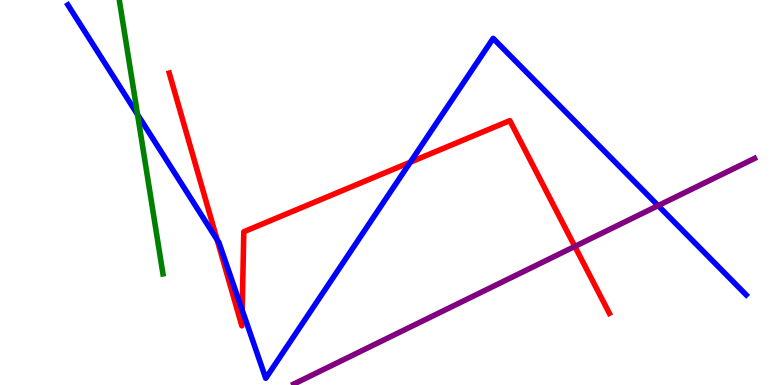[{'lines': ['blue', 'red'], 'intersections': [{'x': 2.8, 'y': 3.77}, {'x': 3.12, 'y': 1.95}, {'x': 5.29, 'y': 5.79}]}, {'lines': ['green', 'red'], 'intersections': []}, {'lines': ['purple', 'red'], 'intersections': [{'x': 7.42, 'y': 3.6}]}, {'lines': ['blue', 'green'], 'intersections': [{'x': 1.77, 'y': 7.03}]}, {'lines': ['blue', 'purple'], 'intersections': [{'x': 8.49, 'y': 4.66}]}, {'lines': ['green', 'purple'], 'intersections': []}]